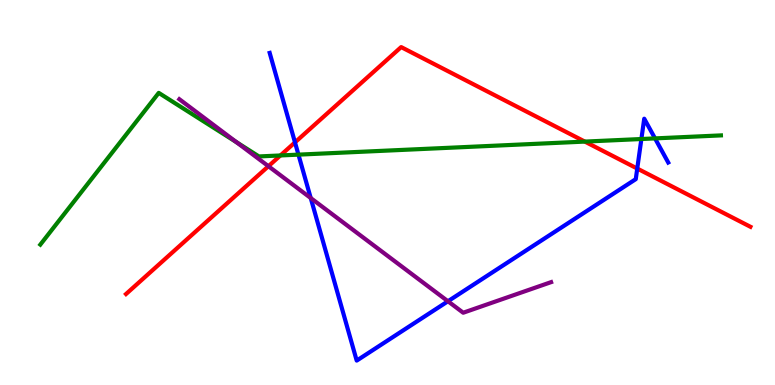[{'lines': ['blue', 'red'], 'intersections': [{'x': 3.81, 'y': 6.3}, {'x': 8.22, 'y': 5.62}]}, {'lines': ['green', 'red'], 'intersections': [{'x': 3.62, 'y': 5.96}, {'x': 7.55, 'y': 6.32}]}, {'lines': ['purple', 'red'], 'intersections': [{'x': 3.46, 'y': 5.68}]}, {'lines': ['blue', 'green'], 'intersections': [{'x': 3.85, 'y': 5.98}, {'x': 8.28, 'y': 6.39}, {'x': 8.45, 'y': 6.41}]}, {'lines': ['blue', 'purple'], 'intersections': [{'x': 4.01, 'y': 4.86}, {'x': 5.78, 'y': 2.17}]}, {'lines': ['green', 'purple'], 'intersections': [{'x': 3.05, 'y': 6.31}]}]